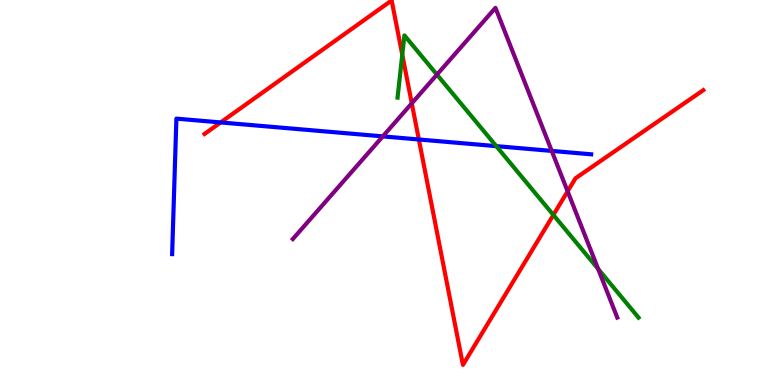[{'lines': ['blue', 'red'], 'intersections': [{'x': 2.85, 'y': 6.82}, {'x': 5.4, 'y': 6.38}]}, {'lines': ['green', 'red'], 'intersections': [{'x': 5.19, 'y': 8.58}, {'x': 7.14, 'y': 4.42}]}, {'lines': ['purple', 'red'], 'intersections': [{'x': 5.31, 'y': 7.32}, {'x': 7.32, 'y': 5.03}]}, {'lines': ['blue', 'green'], 'intersections': [{'x': 6.4, 'y': 6.2}]}, {'lines': ['blue', 'purple'], 'intersections': [{'x': 4.94, 'y': 6.46}, {'x': 7.12, 'y': 6.08}]}, {'lines': ['green', 'purple'], 'intersections': [{'x': 5.64, 'y': 8.06}, {'x': 7.72, 'y': 3.01}]}]